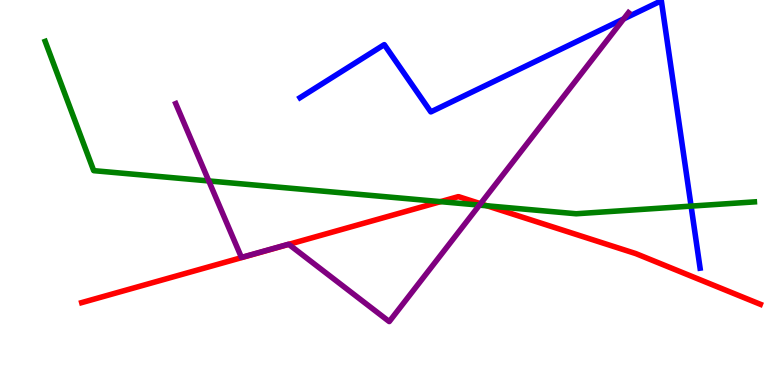[{'lines': ['blue', 'red'], 'intersections': []}, {'lines': ['green', 'red'], 'intersections': [{'x': 5.68, 'y': 4.76}, {'x': 6.28, 'y': 4.65}]}, {'lines': ['purple', 'red'], 'intersections': [{'x': 3.73, 'y': 3.65}, {'x': 6.2, 'y': 4.71}]}, {'lines': ['blue', 'green'], 'intersections': [{'x': 8.92, 'y': 4.65}]}, {'lines': ['blue', 'purple'], 'intersections': [{'x': 8.05, 'y': 9.51}]}, {'lines': ['green', 'purple'], 'intersections': [{'x': 2.69, 'y': 5.3}, {'x': 6.19, 'y': 4.67}]}]